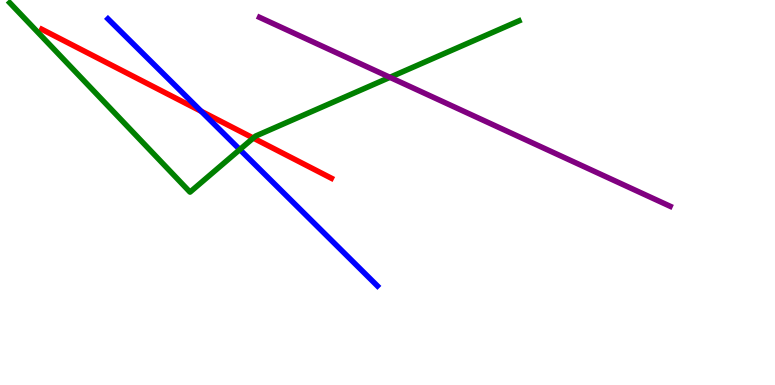[{'lines': ['blue', 'red'], 'intersections': [{'x': 2.6, 'y': 7.11}]}, {'lines': ['green', 'red'], 'intersections': [{'x': 3.27, 'y': 6.41}]}, {'lines': ['purple', 'red'], 'intersections': []}, {'lines': ['blue', 'green'], 'intersections': [{'x': 3.09, 'y': 6.12}]}, {'lines': ['blue', 'purple'], 'intersections': []}, {'lines': ['green', 'purple'], 'intersections': [{'x': 5.03, 'y': 7.99}]}]